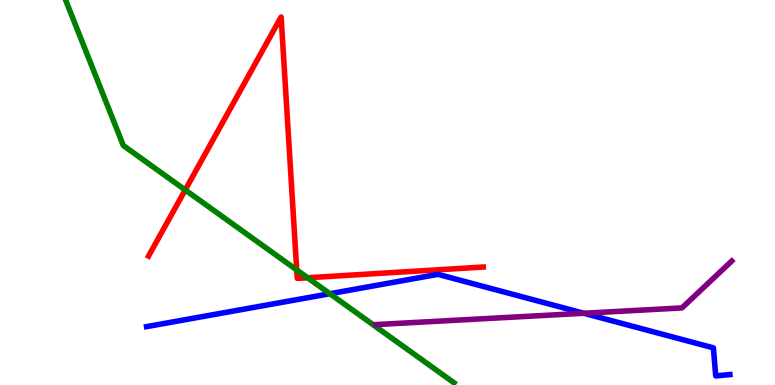[{'lines': ['blue', 'red'], 'intersections': []}, {'lines': ['green', 'red'], 'intersections': [{'x': 2.39, 'y': 5.07}, {'x': 3.83, 'y': 2.99}, {'x': 3.97, 'y': 2.79}]}, {'lines': ['purple', 'red'], 'intersections': []}, {'lines': ['blue', 'green'], 'intersections': [{'x': 4.26, 'y': 2.37}]}, {'lines': ['blue', 'purple'], 'intersections': [{'x': 7.53, 'y': 1.86}]}, {'lines': ['green', 'purple'], 'intersections': []}]